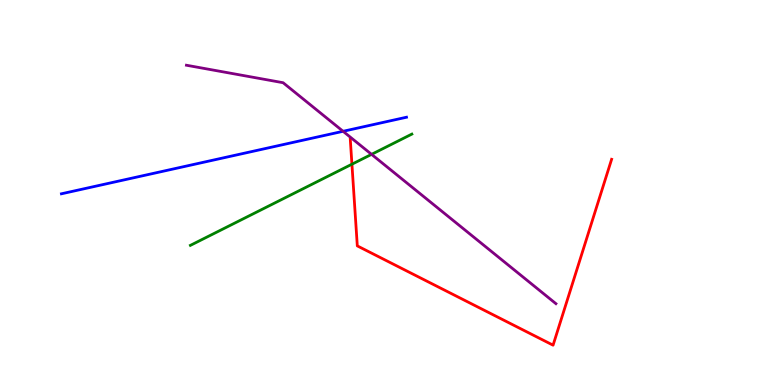[{'lines': ['blue', 'red'], 'intersections': []}, {'lines': ['green', 'red'], 'intersections': [{'x': 4.54, 'y': 5.73}]}, {'lines': ['purple', 'red'], 'intersections': []}, {'lines': ['blue', 'green'], 'intersections': []}, {'lines': ['blue', 'purple'], 'intersections': [{'x': 4.43, 'y': 6.59}]}, {'lines': ['green', 'purple'], 'intersections': [{'x': 4.79, 'y': 5.99}]}]